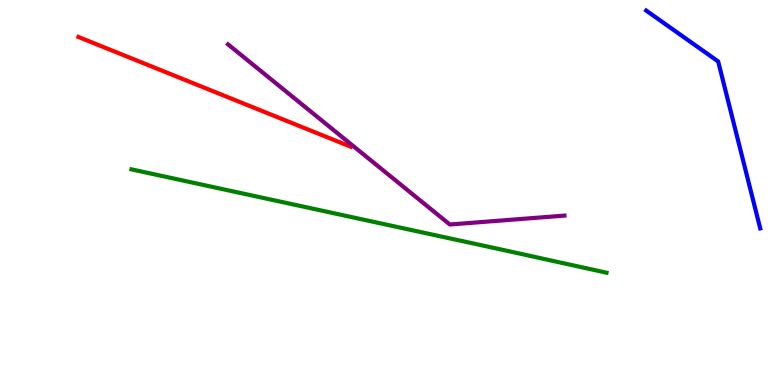[{'lines': ['blue', 'red'], 'intersections': []}, {'lines': ['green', 'red'], 'intersections': []}, {'lines': ['purple', 'red'], 'intersections': []}, {'lines': ['blue', 'green'], 'intersections': []}, {'lines': ['blue', 'purple'], 'intersections': []}, {'lines': ['green', 'purple'], 'intersections': []}]